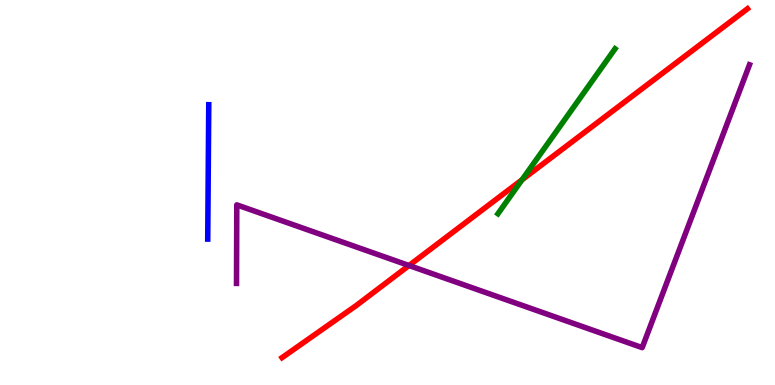[{'lines': ['blue', 'red'], 'intersections': []}, {'lines': ['green', 'red'], 'intersections': [{'x': 6.74, 'y': 5.33}]}, {'lines': ['purple', 'red'], 'intersections': [{'x': 5.28, 'y': 3.1}]}, {'lines': ['blue', 'green'], 'intersections': []}, {'lines': ['blue', 'purple'], 'intersections': []}, {'lines': ['green', 'purple'], 'intersections': []}]